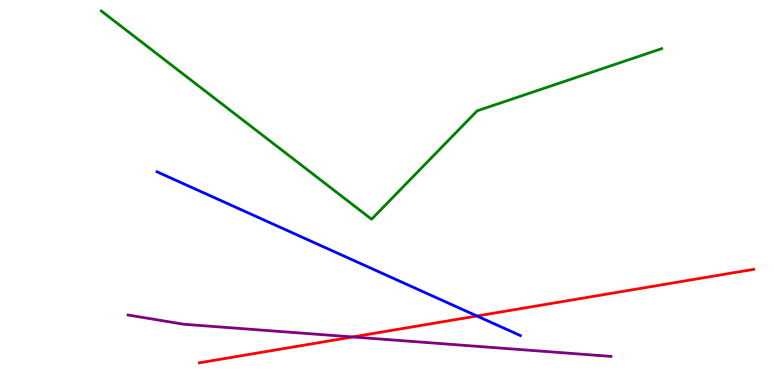[{'lines': ['blue', 'red'], 'intersections': [{'x': 6.15, 'y': 1.79}]}, {'lines': ['green', 'red'], 'intersections': []}, {'lines': ['purple', 'red'], 'intersections': [{'x': 4.55, 'y': 1.25}]}, {'lines': ['blue', 'green'], 'intersections': []}, {'lines': ['blue', 'purple'], 'intersections': []}, {'lines': ['green', 'purple'], 'intersections': []}]